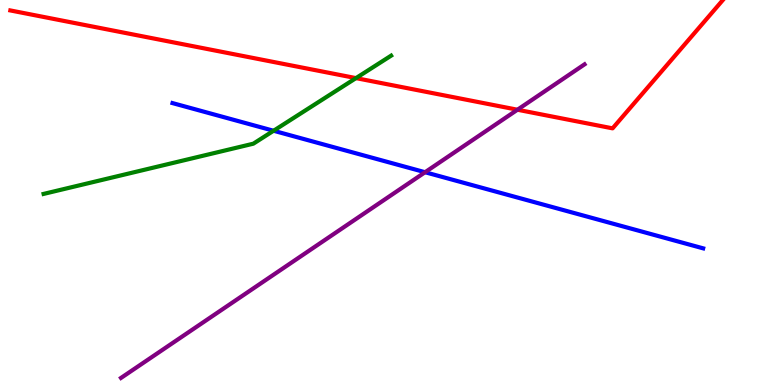[{'lines': ['blue', 'red'], 'intersections': []}, {'lines': ['green', 'red'], 'intersections': [{'x': 4.59, 'y': 7.97}]}, {'lines': ['purple', 'red'], 'intersections': [{'x': 6.68, 'y': 7.15}]}, {'lines': ['blue', 'green'], 'intersections': [{'x': 3.53, 'y': 6.6}]}, {'lines': ['blue', 'purple'], 'intersections': [{'x': 5.48, 'y': 5.53}]}, {'lines': ['green', 'purple'], 'intersections': []}]